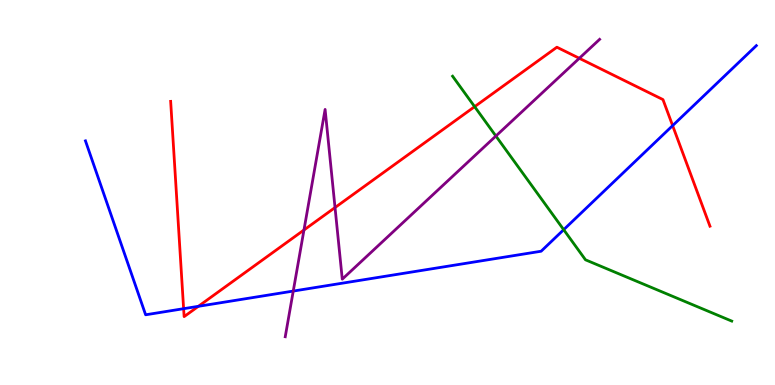[{'lines': ['blue', 'red'], 'intersections': [{'x': 2.37, 'y': 1.98}, {'x': 2.56, 'y': 2.04}, {'x': 8.68, 'y': 6.74}]}, {'lines': ['green', 'red'], 'intersections': [{'x': 6.12, 'y': 7.23}]}, {'lines': ['purple', 'red'], 'intersections': [{'x': 3.92, 'y': 4.03}, {'x': 4.32, 'y': 4.61}, {'x': 7.47, 'y': 8.49}]}, {'lines': ['blue', 'green'], 'intersections': [{'x': 7.27, 'y': 4.03}]}, {'lines': ['blue', 'purple'], 'intersections': [{'x': 3.78, 'y': 2.44}]}, {'lines': ['green', 'purple'], 'intersections': [{'x': 6.4, 'y': 6.47}]}]